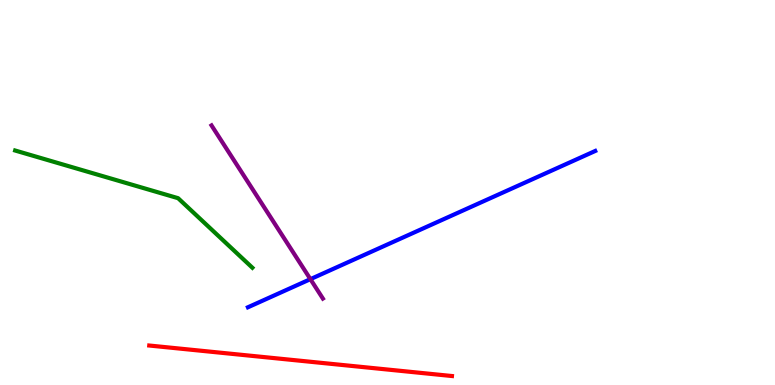[{'lines': ['blue', 'red'], 'intersections': []}, {'lines': ['green', 'red'], 'intersections': []}, {'lines': ['purple', 'red'], 'intersections': []}, {'lines': ['blue', 'green'], 'intersections': []}, {'lines': ['blue', 'purple'], 'intersections': [{'x': 4.01, 'y': 2.75}]}, {'lines': ['green', 'purple'], 'intersections': []}]